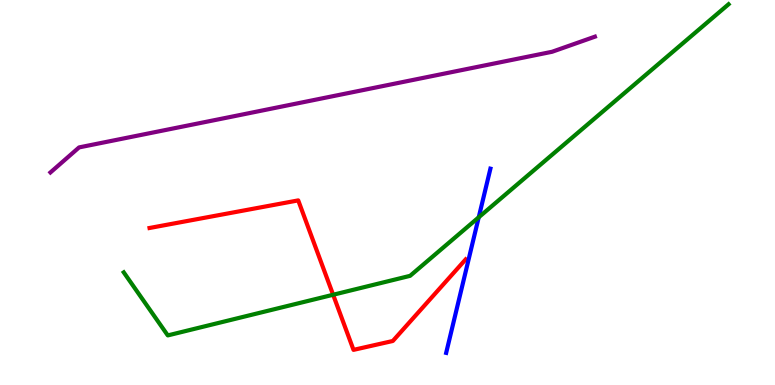[{'lines': ['blue', 'red'], 'intersections': []}, {'lines': ['green', 'red'], 'intersections': [{'x': 4.3, 'y': 2.34}]}, {'lines': ['purple', 'red'], 'intersections': []}, {'lines': ['blue', 'green'], 'intersections': [{'x': 6.18, 'y': 4.36}]}, {'lines': ['blue', 'purple'], 'intersections': []}, {'lines': ['green', 'purple'], 'intersections': []}]